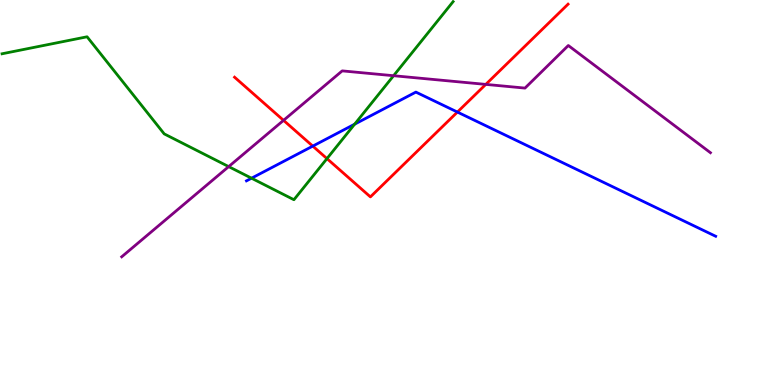[{'lines': ['blue', 'red'], 'intersections': [{'x': 4.04, 'y': 6.2}, {'x': 5.9, 'y': 7.09}]}, {'lines': ['green', 'red'], 'intersections': [{'x': 4.22, 'y': 5.88}]}, {'lines': ['purple', 'red'], 'intersections': [{'x': 3.66, 'y': 6.87}, {'x': 6.27, 'y': 7.81}]}, {'lines': ['blue', 'green'], 'intersections': [{'x': 3.25, 'y': 5.37}, {'x': 4.58, 'y': 6.77}]}, {'lines': ['blue', 'purple'], 'intersections': []}, {'lines': ['green', 'purple'], 'intersections': [{'x': 2.95, 'y': 5.67}, {'x': 5.08, 'y': 8.03}]}]